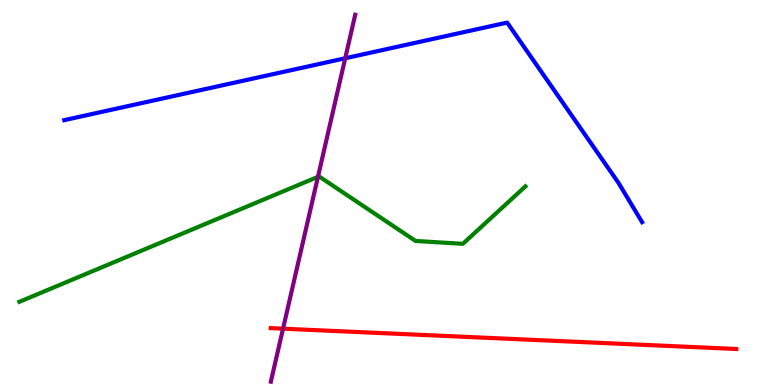[{'lines': ['blue', 'red'], 'intersections': []}, {'lines': ['green', 'red'], 'intersections': []}, {'lines': ['purple', 'red'], 'intersections': [{'x': 3.65, 'y': 1.46}]}, {'lines': ['blue', 'green'], 'intersections': []}, {'lines': ['blue', 'purple'], 'intersections': [{'x': 4.45, 'y': 8.49}]}, {'lines': ['green', 'purple'], 'intersections': [{'x': 4.1, 'y': 5.41}]}]